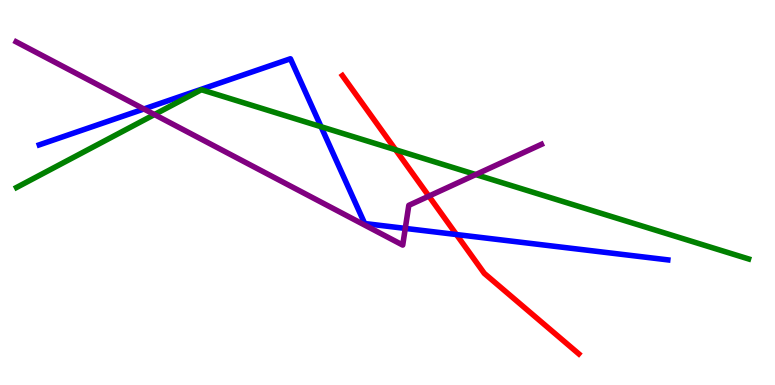[{'lines': ['blue', 'red'], 'intersections': [{'x': 5.89, 'y': 3.91}]}, {'lines': ['green', 'red'], 'intersections': [{'x': 5.1, 'y': 6.11}]}, {'lines': ['purple', 'red'], 'intersections': [{'x': 5.53, 'y': 4.91}]}, {'lines': ['blue', 'green'], 'intersections': [{'x': 4.14, 'y': 6.71}]}, {'lines': ['blue', 'purple'], 'intersections': [{'x': 1.86, 'y': 7.17}, {'x': 5.23, 'y': 4.07}]}, {'lines': ['green', 'purple'], 'intersections': [{'x': 1.99, 'y': 7.02}, {'x': 6.14, 'y': 5.47}]}]